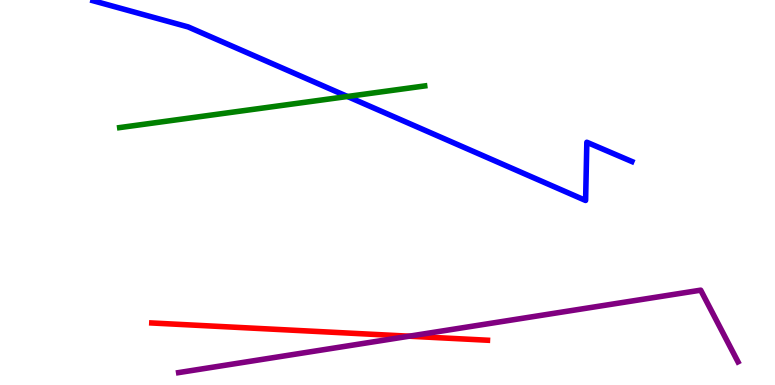[{'lines': ['blue', 'red'], 'intersections': []}, {'lines': ['green', 'red'], 'intersections': []}, {'lines': ['purple', 'red'], 'intersections': [{'x': 5.28, 'y': 1.27}]}, {'lines': ['blue', 'green'], 'intersections': [{'x': 4.48, 'y': 7.49}]}, {'lines': ['blue', 'purple'], 'intersections': []}, {'lines': ['green', 'purple'], 'intersections': []}]